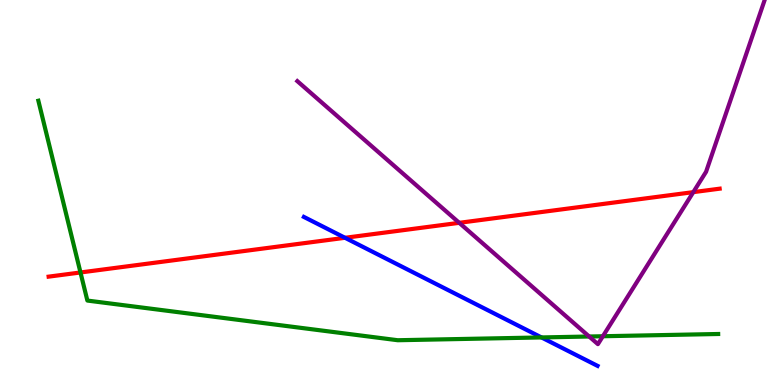[{'lines': ['blue', 'red'], 'intersections': [{'x': 4.45, 'y': 3.82}]}, {'lines': ['green', 'red'], 'intersections': [{'x': 1.04, 'y': 2.92}]}, {'lines': ['purple', 'red'], 'intersections': [{'x': 5.93, 'y': 4.21}, {'x': 8.95, 'y': 5.01}]}, {'lines': ['blue', 'green'], 'intersections': [{'x': 6.99, 'y': 1.24}]}, {'lines': ['blue', 'purple'], 'intersections': []}, {'lines': ['green', 'purple'], 'intersections': [{'x': 7.6, 'y': 1.26}, {'x': 7.78, 'y': 1.27}]}]